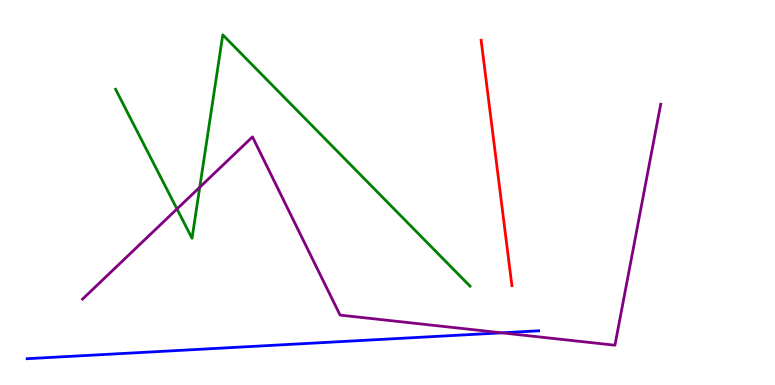[{'lines': ['blue', 'red'], 'intersections': []}, {'lines': ['green', 'red'], 'intersections': []}, {'lines': ['purple', 'red'], 'intersections': []}, {'lines': ['blue', 'green'], 'intersections': []}, {'lines': ['blue', 'purple'], 'intersections': [{'x': 6.47, 'y': 1.36}]}, {'lines': ['green', 'purple'], 'intersections': [{'x': 2.28, 'y': 4.57}, {'x': 2.58, 'y': 5.14}]}]